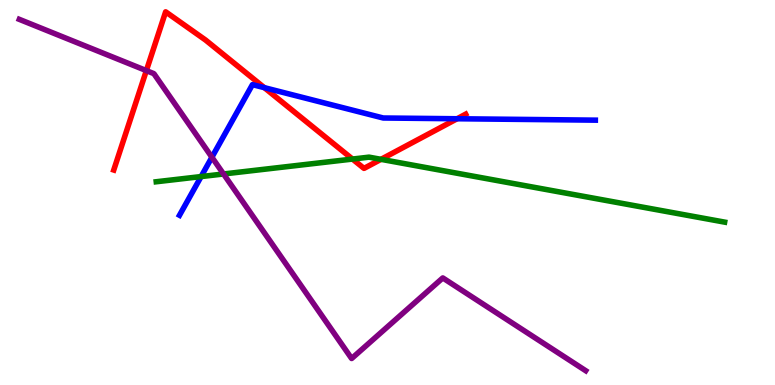[{'lines': ['blue', 'red'], 'intersections': [{'x': 3.41, 'y': 7.72}, {'x': 5.9, 'y': 6.92}]}, {'lines': ['green', 'red'], 'intersections': [{'x': 4.55, 'y': 5.87}, {'x': 4.92, 'y': 5.86}]}, {'lines': ['purple', 'red'], 'intersections': [{'x': 1.89, 'y': 8.17}]}, {'lines': ['blue', 'green'], 'intersections': [{'x': 2.59, 'y': 5.41}]}, {'lines': ['blue', 'purple'], 'intersections': [{'x': 2.73, 'y': 5.92}]}, {'lines': ['green', 'purple'], 'intersections': [{'x': 2.88, 'y': 5.48}]}]